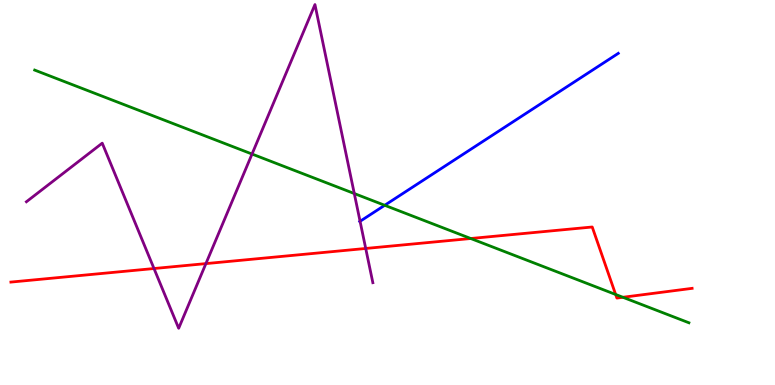[{'lines': ['blue', 'red'], 'intersections': []}, {'lines': ['green', 'red'], 'intersections': [{'x': 6.07, 'y': 3.8}, {'x': 7.94, 'y': 2.35}, {'x': 8.04, 'y': 2.28}]}, {'lines': ['purple', 'red'], 'intersections': [{'x': 1.99, 'y': 3.03}, {'x': 2.66, 'y': 3.15}, {'x': 4.72, 'y': 3.55}]}, {'lines': ['blue', 'green'], 'intersections': [{'x': 4.96, 'y': 4.67}]}, {'lines': ['blue', 'purple'], 'intersections': [{'x': 4.65, 'y': 4.25}]}, {'lines': ['green', 'purple'], 'intersections': [{'x': 3.25, 'y': 6.0}, {'x': 4.57, 'y': 4.97}]}]